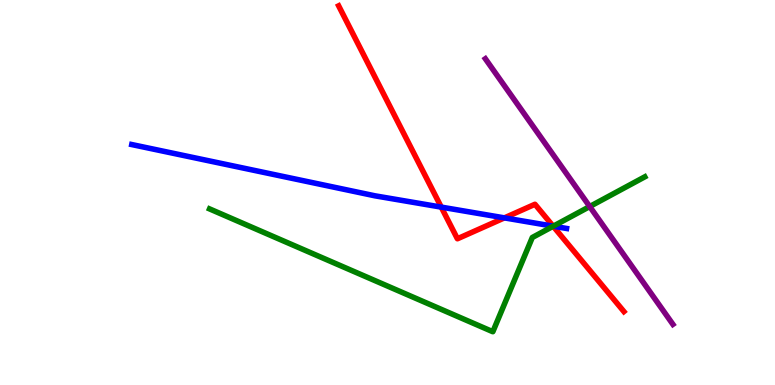[{'lines': ['blue', 'red'], 'intersections': [{'x': 5.69, 'y': 4.62}, {'x': 6.51, 'y': 4.34}, {'x': 7.14, 'y': 4.13}]}, {'lines': ['green', 'red'], 'intersections': [{'x': 7.14, 'y': 4.12}]}, {'lines': ['purple', 'red'], 'intersections': []}, {'lines': ['blue', 'green'], 'intersections': [{'x': 7.14, 'y': 4.12}]}, {'lines': ['blue', 'purple'], 'intersections': []}, {'lines': ['green', 'purple'], 'intersections': [{'x': 7.61, 'y': 4.64}]}]